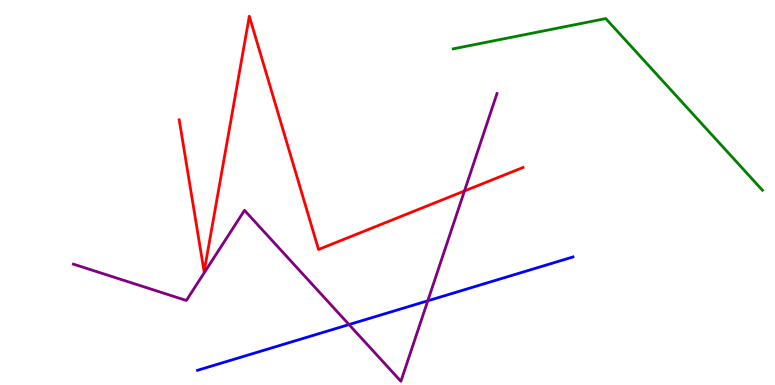[{'lines': ['blue', 'red'], 'intersections': []}, {'lines': ['green', 'red'], 'intersections': []}, {'lines': ['purple', 'red'], 'intersections': [{'x': 5.99, 'y': 5.04}]}, {'lines': ['blue', 'green'], 'intersections': []}, {'lines': ['blue', 'purple'], 'intersections': [{'x': 4.5, 'y': 1.57}, {'x': 5.52, 'y': 2.19}]}, {'lines': ['green', 'purple'], 'intersections': []}]